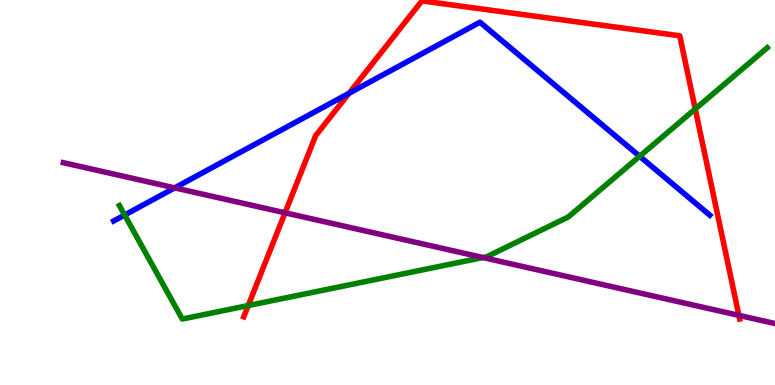[{'lines': ['blue', 'red'], 'intersections': [{'x': 4.5, 'y': 7.58}]}, {'lines': ['green', 'red'], 'intersections': [{'x': 3.2, 'y': 2.06}, {'x': 8.97, 'y': 7.17}]}, {'lines': ['purple', 'red'], 'intersections': [{'x': 3.68, 'y': 4.47}, {'x': 9.53, 'y': 1.81}]}, {'lines': ['blue', 'green'], 'intersections': [{'x': 1.61, 'y': 4.41}, {'x': 8.25, 'y': 5.94}]}, {'lines': ['blue', 'purple'], 'intersections': [{'x': 2.25, 'y': 5.12}]}, {'lines': ['green', 'purple'], 'intersections': [{'x': 6.23, 'y': 3.31}]}]